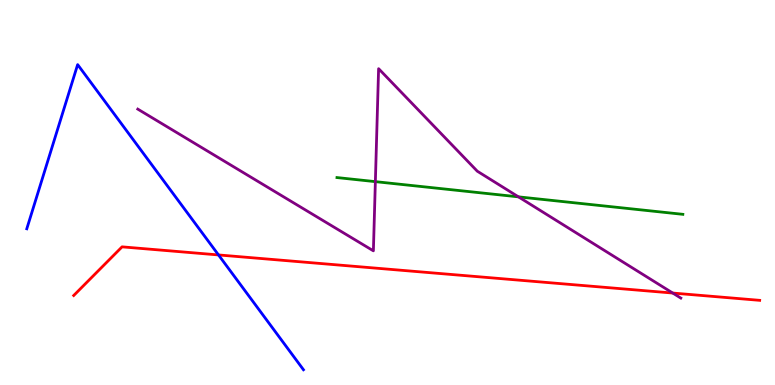[{'lines': ['blue', 'red'], 'intersections': [{'x': 2.82, 'y': 3.38}]}, {'lines': ['green', 'red'], 'intersections': []}, {'lines': ['purple', 'red'], 'intersections': [{'x': 8.68, 'y': 2.39}]}, {'lines': ['blue', 'green'], 'intersections': []}, {'lines': ['blue', 'purple'], 'intersections': []}, {'lines': ['green', 'purple'], 'intersections': [{'x': 4.84, 'y': 5.28}, {'x': 6.69, 'y': 4.89}]}]